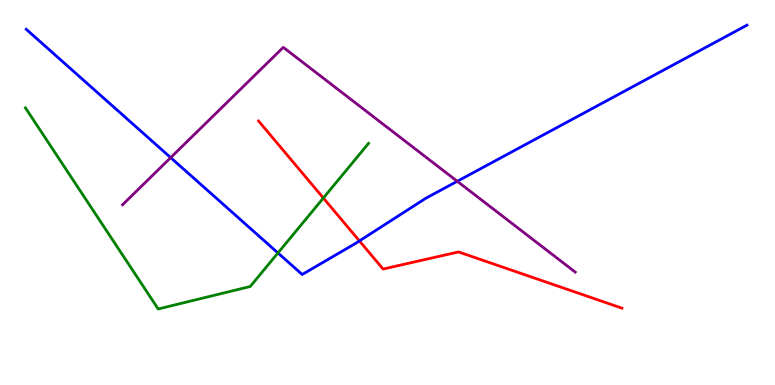[{'lines': ['blue', 'red'], 'intersections': [{'x': 4.64, 'y': 3.74}]}, {'lines': ['green', 'red'], 'intersections': [{'x': 4.17, 'y': 4.86}]}, {'lines': ['purple', 'red'], 'intersections': []}, {'lines': ['blue', 'green'], 'intersections': [{'x': 3.59, 'y': 3.43}]}, {'lines': ['blue', 'purple'], 'intersections': [{'x': 2.2, 'y': 5.91}, {'x': 5.9, 'y': 5.29}]}, {'lines': ['green', 'purple'], 'intersections': []}]